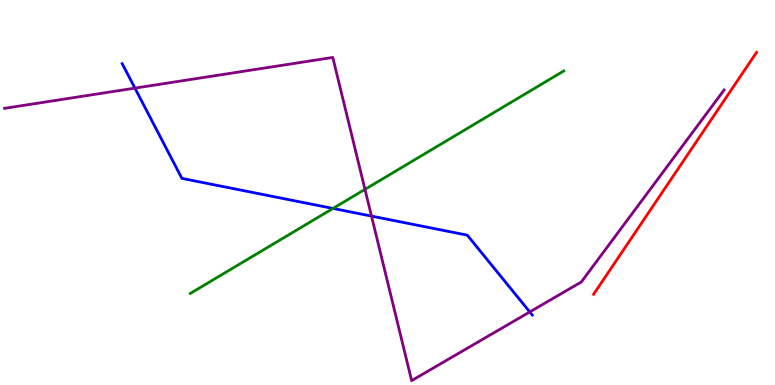[{'lines': ['blue', 'red'], 'intersections': []}, {'lines': ['green', 'red'], 'intersections': []}, {'lines': ['purple', 'red'], 'intersections': []}, {'lines': ['blue', 'green'], 'intersections': [{'x': 4.3, 'y': 4.59}]}, {'lines': ['blue', 'purple'], 'intersections': [{'x': 1.74, 'y': 7.71}, {'x': 4.79, 'y': 4.39}, {'x': 6.84, 'y': 1.9}]}, {'lines': ['green', 'purple'], 'intersections': [{'x': 4.71, 'y': 5.08}]}]